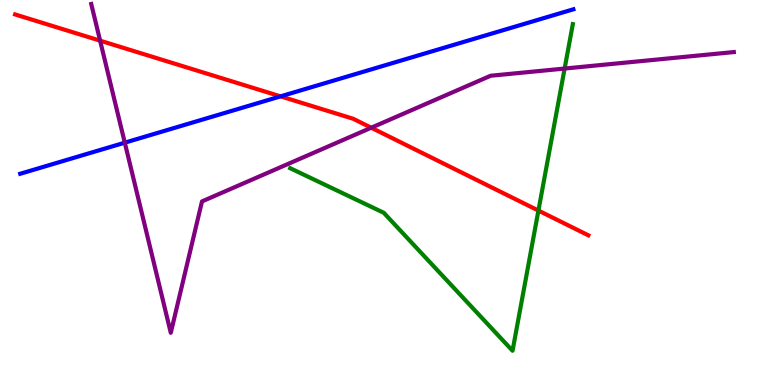[{'lines': ['blue', 'red'], 'intersections': [{'x': 3.62, 'y': 7.5}]}, {'lines': ['green', 'red'], 'intersections': [{'x': 6.95, 'y': 4.53}]}, {'lines': ['purple', 'red'], 'intersections': [{'x': 1.29, 'y': 8.94}, {'x': 4.79, 'y': 6.68}]}, {'lines': ['blue', 'green'], 'intersections': []}, {'lines': ['blue', 'purple'], 'intersections': [{'x': 1.61, 'y': 6.29}]}, {'lines': ['green', 'purple'], 'intersections': [{'x': 7.29, 'y': 8.22}]}]